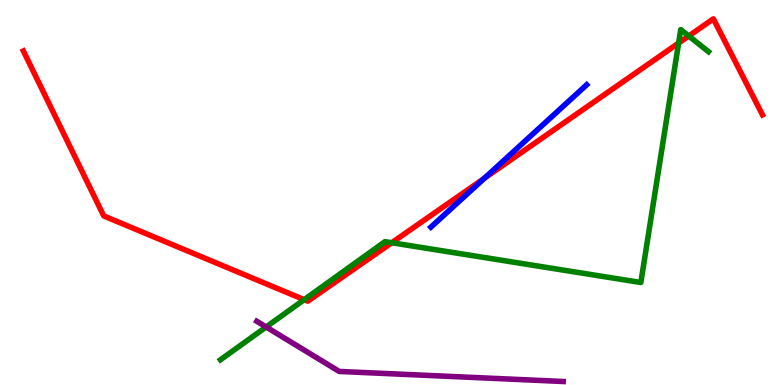[{'lines': ['blue', 'red'], 'intersections': [{'x': 6.25, 'y': 5.37}]}, {'lines': ['green', 'red'], 'intersections': [{'x': 3.92, 'y': 2.22}, {'x': 5.05, 'y': 3.7}, {'x': 8.76, 'y': 8.88}, {'x': 8.89, 'y': 9.07}]}, {'lines': ['purple', 'red'], 'intersections': []}, {'lines': ['blue', 'green'], 'intersections': []}, {'lines': ['blue', 'purple'], 'intersections': []}, {'lines': ['green', 'purple'], 'intersections': [{'x': 3.43, 'y': 1.51}]}]